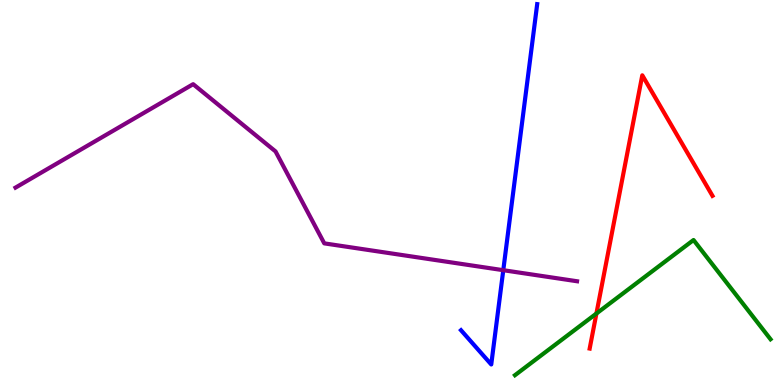[{'lines': ['blue', 'red'], 'intersections': []}, {'lines': ['green', 'red'], 'intersections': [{'x': 7.7, 'y': 1.86}]}, {'lines': ['purple', 'red'], 'intersections': []}, {'lines': ['blue', 'green'], 'intersections': []}, {'lines': ['blue', 'purple'], 'intersections': [{'x': 6.49, 'y': 2.98}]}, {'lines': ['green', 'purple'], 'intersections': []}]